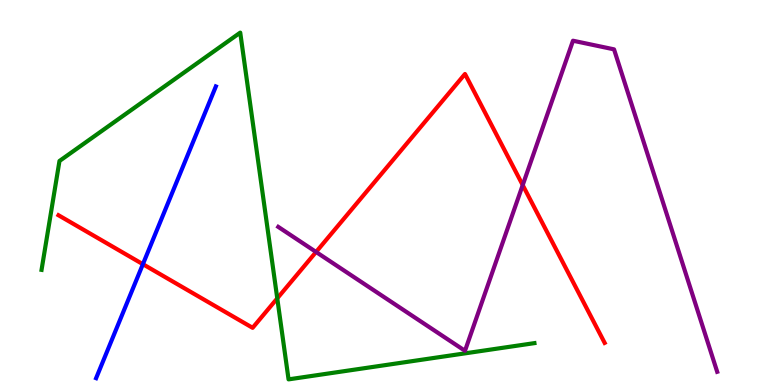[{'lines': ['blue', 'red'], 'intersections': [{'x': 1.84, 'y': 3.14}]}, {'lines': ['green', 'red'], 'intersections': [{'x': 3.58, 'y': 2.25}]}, {'lines': ['purple', 'red'], 'intersections': [{'x': 4.08, 'y': 3.46}, {'x': 6.74, 'y': 5.19}]}, {'lines': ['blue', 'green'], 'intersections': []}, {'lines': ['blue', 'purple'], 'intersections': []}, {'lines': ['green', 'purple'], 'intersections': []}]